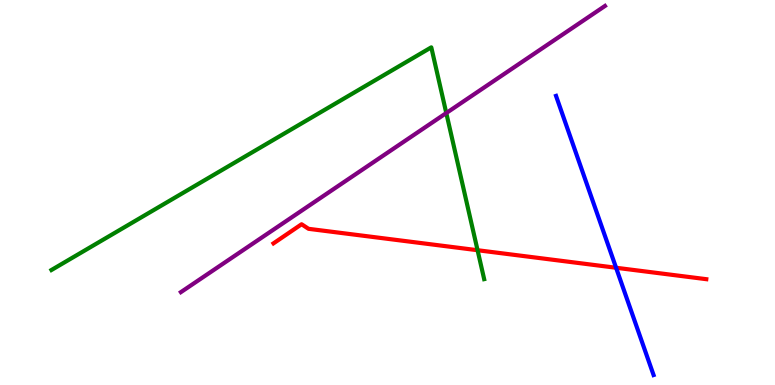[{'lines': ['blue', 'red'], 'intersections': [{'x': 7.95, 'y': 3.05}]}, {'lines': ['green', 'red'], 'intersections': [{'x': 6.16, 'y': 3.5}]}, {'lines': ['purple', 'red'], 'intersections': []}, {'lines': ['blue', 'green'], 'intersections': []}, {'lines': ['blue', 'purple'], 'intersections': []}, {'lines': ['green', 'purple'], 'intersections': [{'x': 5.76, 'y': 7.06}]}]